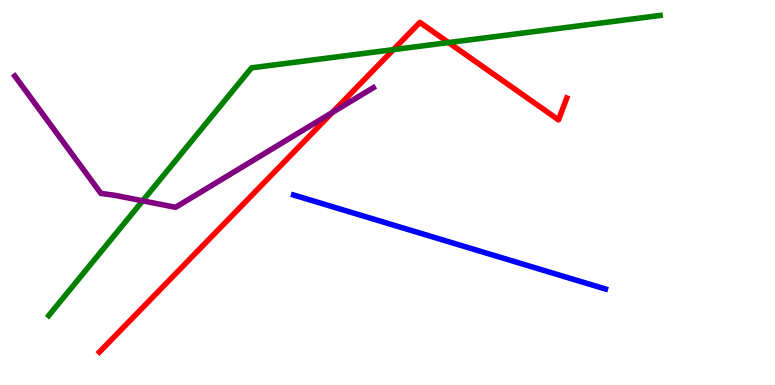[{'lines': ['blue', 'red'], 'intersections': []}, {'lines': ['green', 'red'], 'intersections': [{'x': 5.08, 'y': 8.71}, {'x': 5.79, 'y': 8.89}]}, {'lines': ['purple', 'red'], 'intersections': [{'x': 4.29, 'y': 7.08}]}, {'lines': ['blue', 'green'], 'intersections': []}, {'lines': ['blue', 'purple'], 'intersections': []}, {'lines': ['green', 'purple'], 'intersections': [{'x': 1.84, 'y': 4.78}]}]